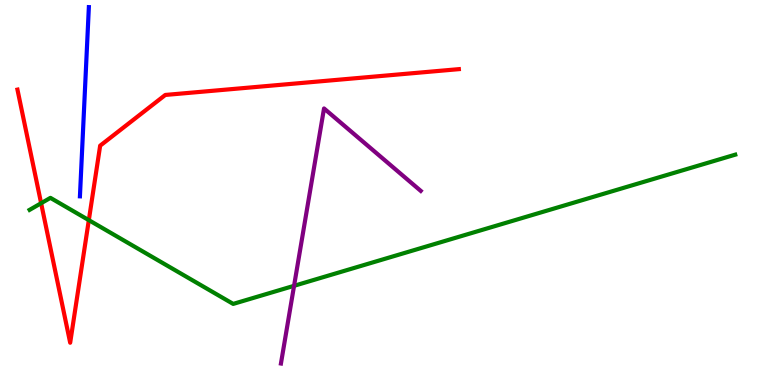[{'lines': ['blue', 'red'], 'intersections': []}, {'lines': ['green', 'red'], 'intersections': [{'x': 0.531, 'y': 4.72}, {'x': 1.15, 'y': 4.28}]}, {'lines': ['purple', 'red'], 'intersections': []}, {'lines': ['blue', 'green'], 'intersections': []}, {'lines': ['blue', 'purple'], 'intersections': []}, {'lines': ['green', 'purple'], 'intersections': [{'x': 3.79, 'y': 2.58}]}]